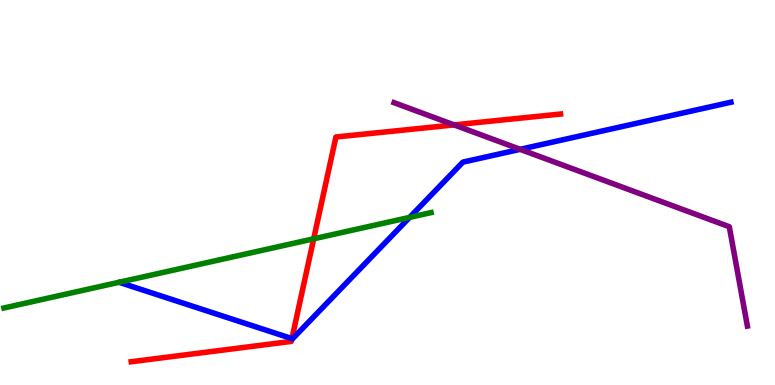[{'lines': ['blue', 'red'], 'intersections': [{'x': 3.77, 'y': 1.21}]}, {'lines': ['green', 'red'], 'intersections': [{'x': 4.05, 'y': 3.8}]}, {'lines': ['purple', 'red'], 'intersections': [{'x': 5.86, 'y': 6.76}]}, {'lines': ['blue', 'green'], 'intersections': [{'x': 5.29, 'y': 4.35}]}, {'lines': ['blue', 'purple'], 'intersections': [{'x': 6.71, 'y': 6.12}]}, {'lines': ['green', 'purple'], 'intersections': []}]